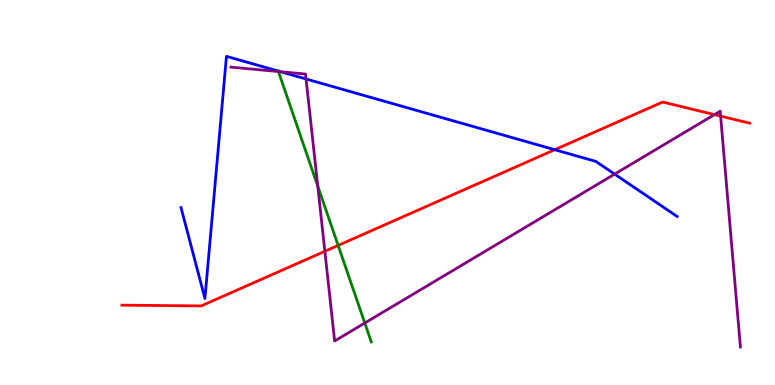[{'lines': ['blue', 'red'], 'intersections': [{'x': 7.16, 'y': 6.11}]}, {'lines': ['green', 'red'], 'intersections': [{'x': 4.36, 'y': 3.63}]}, {'lines': ['purple', 'red'], 'intersections': [{'x': 4.19, 'y': 3.47}, {'x': 9.22, 'y': 7.02}, {'x': 9.3, 'y': 6.98}]}, {'lines': ['blue', 'green'], 'intersections': [{'x': 3.59, 'y': 8.15}]}, {'lines': ['blue', 'purple'], 'intersections': [{'x': 3.62, 'y': 8.14}, {'x': 3.95, 'y': 7.95}, {'x': 7.93, 'y': 5.48}]}, {'lines': ['green', 'purple'], 'intersections': [{'x': 3.59, 'y': 8.14}, {'x': 4.1, 'y': 5.17}, {'x': 4.71, 'y': 1.61}]}]